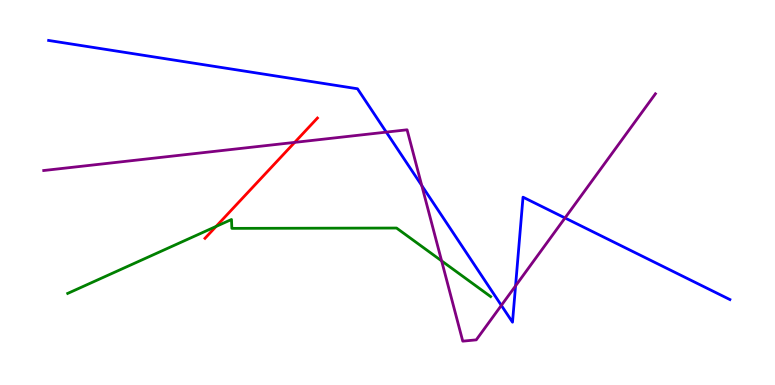[{'lines': ['blue', 'red'], 'intersections': []}, {'lines': ['green', 'red'], 'intersections': [{'x': 2.79, 'y': 4.12}]}, {'lines': ['purple', 'red'], 'intersections': [{'x': 3.8, 'y': 6.3}]}, {'lines': ['blue', 'green'], 'intersections': []}, {'lines': ['blue', 'purple'], 'intersections': [{'x': 4.98, 'y': 6.57}, {'x': 5.44, 'y': 5.18}, {'x': 6.47, 'y': 2.07}, {'x': 6.65, 'y': 2.57}, {'x': 7.29, 'y': 4.34}]}, {'lines': ['green', 'purple'], 'intersections': [{'x': 5.7, 'y': 3.22}]}]